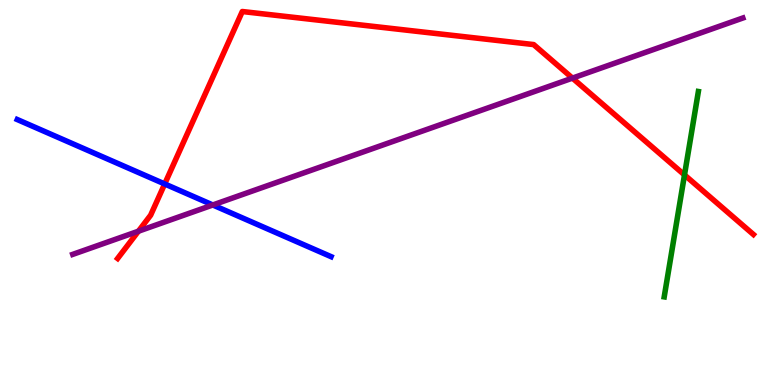[{'lines': ['blue', 'red'], 'intersections': [{'x': 2.13, 'y': 5.22}]}, {'lines': ['green', 'red'], 'intersections': [{'x': 8.83, 'y': 5.46}]}, {'lines': ['purple', 'red'], 'intersections': [{'x': 1.79, 'y': 3.99}, {'x': 7.39, 'y': 7.97}]}, {'lines': ['blue', 'green'], 'intersections': []}, {'lines': ['blue', 'purple'], 'intersections': [{'x': 2.75, 'y': 4.68}]}, {'lines': ['green', 'purple'], 'intersections': []}]